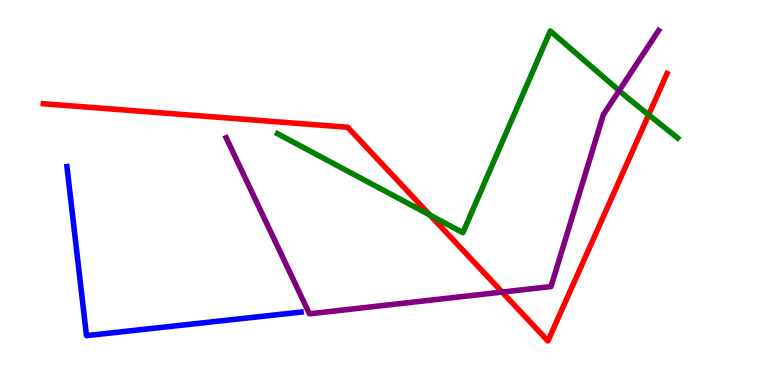[{'lines': ['blue', 'red'], 'intersections': []}, {'lines': ['green', 'red'], 'intersections': [{'x': 5.55, 'y': 4.41}, {'x': 8.37, 'y': 7.02}]}, {'lines': ['purple', 'red'], 'intersections': [{'x': 6.48, 'y': 2.41}]}, {'lines': ['blue', 'green'], 'intersections': []}, {'lines': ['blue', 'purple'], 'intersections': []}, {'lines': ['green', 'purple'], 'intersections': [{'x': 7.99, 'y': 7.65}]}]